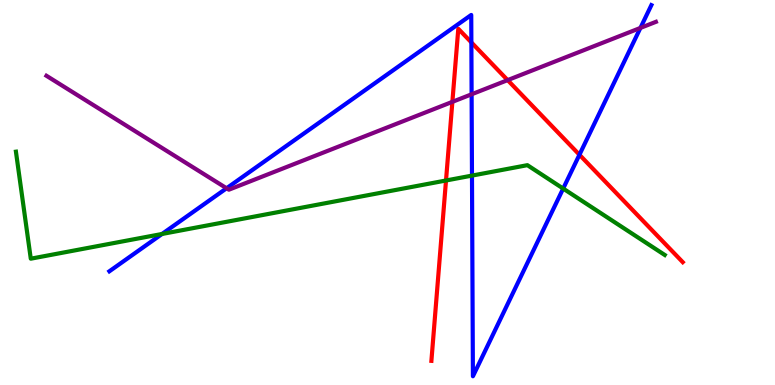[{'lines': ['blue', 'red'], 'intersections': [{'x': 6.08, 'y': 8.9}, {'x': 7.48, 'y': 5.98}]}, {'lines': ['green', 'red'], 'intersections': [{'x': 5.75, 'y': 5.31}]}, {'lines': ['purple', 'red'], 'intersections': [{'x': 5.84, 'y': 7.35}, {'x': 6.55, 'y': 7.92}]}, {'lines': ['blue', 'green'], 'intersections': [{'x': 2.09, 'y': 3.92}, {'x': 6.09, 'y': 5.44}, {'x': 7.27, 'y': 5.1}]}, {'lines': ['blue', 'purple'], 'intersections': [{'x': 2.92, 'y': 5.11}, {'x': 6.09, 'y': 7.55}, {'x': 8.26, 'y': 9.27}]}, {'lines': ['green', 'purple'], 'intersections': []}]